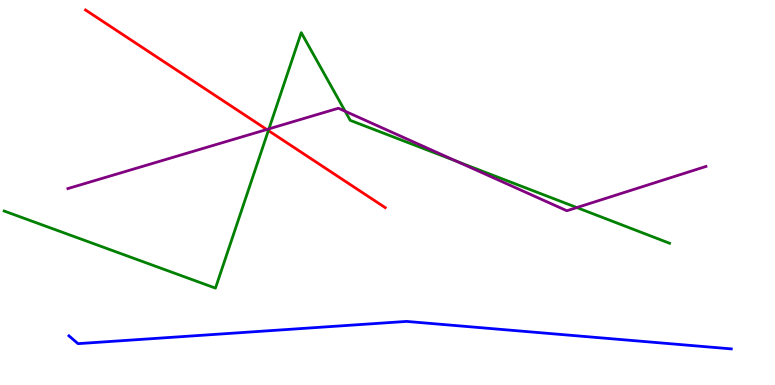[{'lines': ['blue', 'red'], 'intersections': []}, {'lines': ['green', 'red'], 'intersections': [{'x': 3.46, 'y': 6.61}]}, {'lines': ['purple', 'red'], 'intersections': [{'x': 3.44, 'y': 6.64}]}, {'lines': ['blue', 'green'], 'intersections': []}, {'lines': ['blue', 'purple'], 'intersections': []}, {'lines': ['green', 'purple'], 'intersections': [{'x': 3.47, 'y': 6.65}, {'x': 4.45, 'y': 7.11}, {'x': 5.89, 'y': 5.81}, {'x': 7.44, 'y': 4.61}]}]